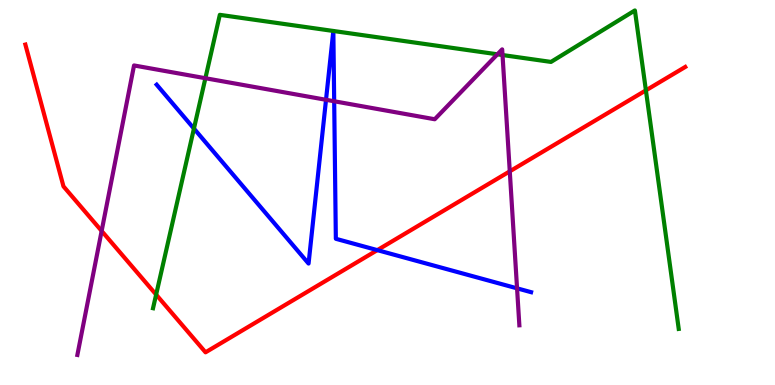[{'lines': ['blue', 'red'], 'intersections': [{'x': 4.87, 'y': 3.5}]}, {'lines': ['green', 'red'], 'intersections': [{'x': 2.01, 'y': 2.35}, {'x': 8.33, 'y': 7.65}]}, {'lines': ['purple', 'red'], 'intersections': [{'x': 1.31, 'y': 4.0}, {'x': 6.58, 'y': 5.55}]}, {'lines': ['blue', 'green'], 'intersections': [{'x': 2.5, 'y': 6.66}, {'x': 4.3, 'y': 9.2}, {'x': 4.3, 'y': 9.2}]}, {'lines': ['blue', 'purple'], 'intersections': [{'x': 4.21, 'y': 7.41}, {'x': 4.31, 'y': 7.37}, {'x': 6.67, 'y': 2.51}]}, {'lines': ['green', 'purple'], 'intersections': [{'x': 2.65, 'y': 7.97}, {'x': 6.42, 'y': 8.59}, {'x': 6.48, 'y': 8.57}]}]